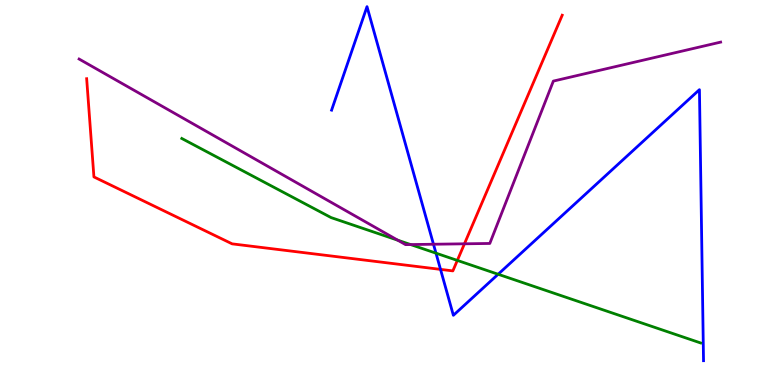[{'lines': ['blue', 'red'], 'intersections': [{'x': 5.68, 'y': 3.0}]}, {'lines': ['green', 'red'], 'intersections': [{'x': 5.9, 'y': 3.24}]}, {'lines': ['purple', 'red'], 'intersections': [{'x': 5.99, 'y': 3.67}]}, {'lines': ['blue', 'green'], 'intersections': [{'x': 5.63, 'y': 3.42}, {'x': 6.43, 'y': 2.88}]}, {'lines': ['blue', 'purple'], 'intersections': [{'x': 5.59, 'y': 3.66}]}, {'lines': ['green', 'purple'], 'intersections': [{'x': 5.13, 'y': 3.76}, {'x': 5.3, 'y': 3.65}]}]